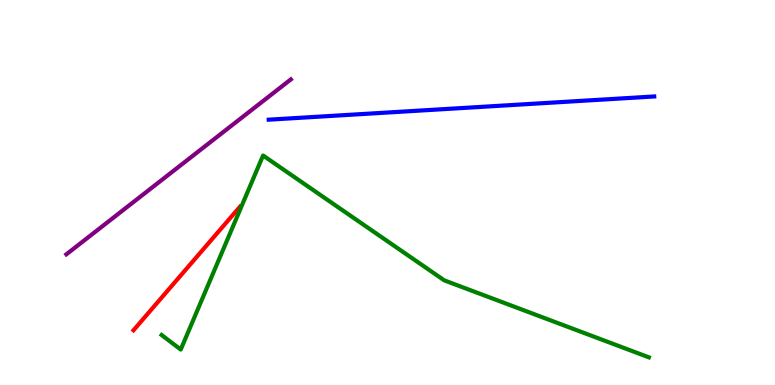[{'lines': ['blue', 'red'], 'intersections': []}, {'lines': ['green', 'red'], 'intersections': []}, {'lines': ['purple', 'red'], 'intersections': []}, {'lines': ['blue', 'green'], 'intersections': []}, {'lines': ['blue', 'purple'], 'intersections': []}, {'lines': ['green', 'purple'], 'intersections': []}]